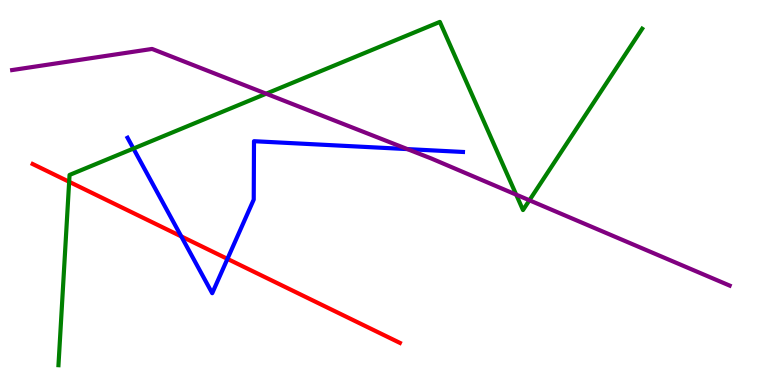[{'lines': ['blue', 'red'], 'intersections': [{'x': 2.34, 'y': 3.86}, {'x': 2.93, 'y': 3.28}]}, {'lines': ['green', 'red'], 'intersections': [{'x': 0.892, 'y': 5.28}]}, {'lines': ['purple', 'red'], 'intersections': []}, {'lines': ['blue', 'green'], 'intersections': [{'x': 1.72, 'y': 6.14}]}, {'lines': ['blue', 'purple'], 'intersections': [{'x': 5.26, 'y': 6.13}]}, {'lines': ['green', 'purple'], 'intersections': [{'x': 3.43, 'y': 7.57}, {'x': 6.66, 'y': 4.94}, {'x': 6.83, 'y': 4.8}]}]